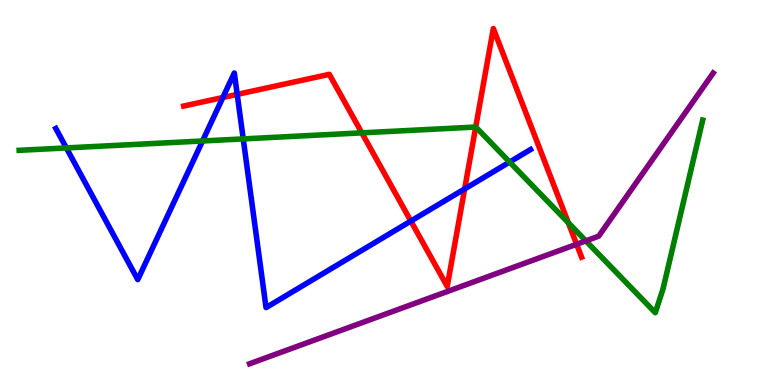[{'lines': ['blue', 'red'], 'intersections': [{'x': 2.88, 'y': 7.47}, {'x': 3.06, 'y': 7.55}, {'x': 5.3, 'y': 4.26}, {'x': 6.0, 'y': 5.09}]}, {'lines': ['green', 'red'], 'intersections': [{'x': 4.67, 'y': 6.55}, {'x': 6.14, 'y': 6.7}, {'x': 7.33, 'y': 4.21}]}, {'lines': ['purple', 'red'], 'intersections': [{'x': 7.44, 'y': 3.66}]}, {'lines': ['blue', 'green'], 'intersections': [{'x': 0.856, 'y': 6.16}, {'x': 2.61, 'y': 6.34}, {'x': 3.14, 'y': 6.39}, {'x': 6.58, 'y': 5.79}]}, {'lines': ['blue', 'purple'], 'intersections': []}, {'lines': ['green', 'purple'], 'intersections': [{'x': 7.56, 'y': 3.74}]}]